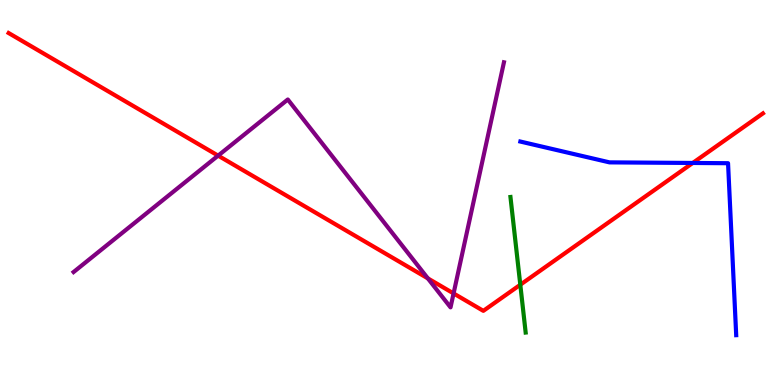[{'lines': ['blue', 'red'], 'intersections': [{'x': 8.94, 'y': 5.77}]}, {'lines': ['green', 'red'], 'intersections': [{'x': 6.71, 'y': 2.6}]}, {'lines': ['purple', 'red'], 'intersections': [{'x': 2.81, 'y': 5.96}, {'x': 5.52, 'y': 2.77}, {'x': 5.85, 'y': 2.38}]}, {'lines': ['blue', 'green'], 'intersections': []}, {'lines': ['blue', 'purple'], 'intersections': []}, {'lines': ['green', 'purple'], 'intersections': []}]